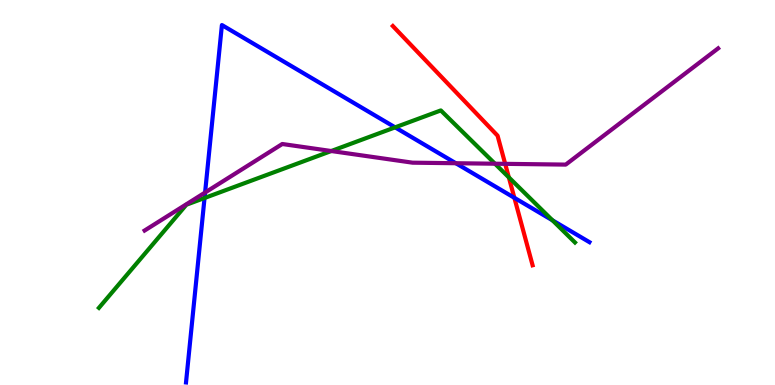[{'lines': ['blue', 'red'], 'intersections': [{'x': 6.64, 'y': 4.86}]}, {'lines': ['green', 'red'], 'intersections': [{'x': 6.57, 'y': 5.39}]}, {'lines': ['purple', 'red'], 'intersections': [{'x': 6.52, 'y': 5.74}]}, {'lines': ['blue', 'green'], 'intersections': [{'x': 2.64, 'y': 4.86}, {'x': 5.1, 'y': 6.69}, {'x': 7.13, 'y': 4.28}]}, {'lines': ['blue', 'purple'], 'intersections': [{'x': 2.65, 'y': 5.0}, {'x': 5.88, 'y': 5.76}]}, {'lines': ['green', 'purple'], 'intersections': [{'x': 4.27, 'y': 6.08}, {'x': 6.39, 'y': 5.75}]}]